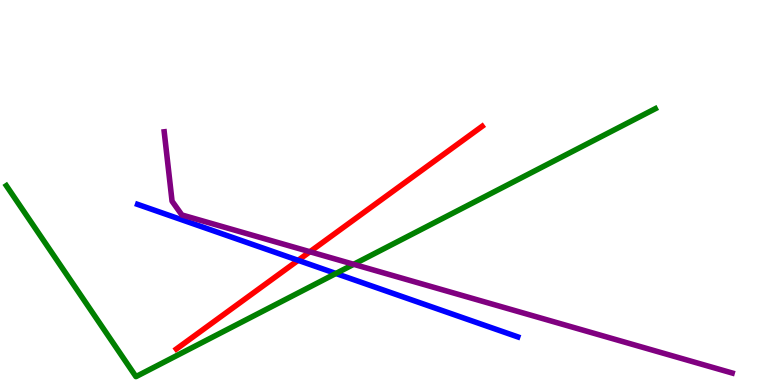[{'lines': ['blue', 'red'], 'intersections': [{'x': 3.85, 'y': 3.24}]}, {'lines': ['green', 'red'], 'intersections': []}, {'lines': ['purple', 'red'], 'intersections': [{'x': 4.0, 'y': 3.46}]}, {'lines': ['blue', 'green'], 'intersections': [{'x': 4.33, 'y': 2.9}]}, {'lines': ['blue', 'purple'], 'intersections': []}, {'lines': ['green', 'purple'], 'intersections': [{'x': 4.56, 'y': 3.13}]}]